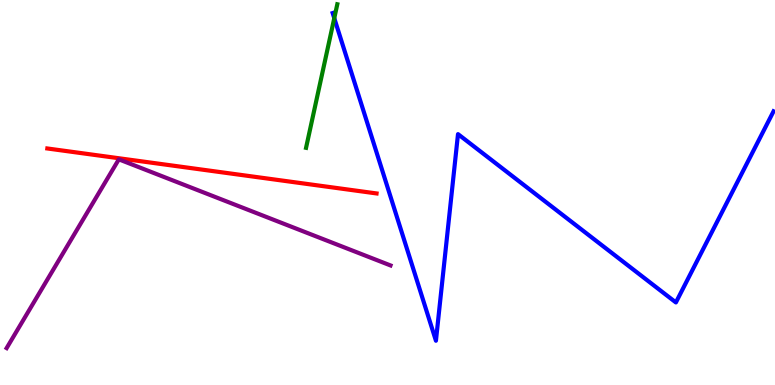[{'lines': ['blue', 'red'], 'intersections': []}, {'lines': ['green', 'red'], 'intersections': []}, {'lines': ['purple', 'red'], 'intersections': []}, {'lines': ['blue', 'green'], 'intersections': [{'x': 4.31, 'y': 9.53}]}, {'lines': ['blue', 'purple'], 'intersections': []}, {'lines': ['green', 'purple'], 'intersections': []}]